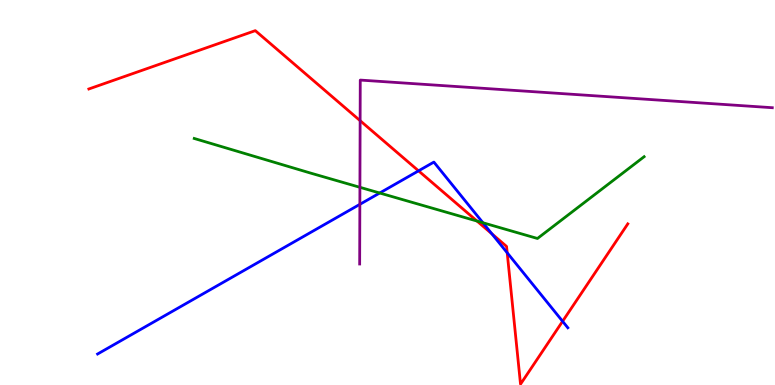[{'lines': ['blue', 'red'], 'intersections': [{'x': 5.4, 'y': 5.56}, {'x': 6.35, 'y': 3.93}, {'x': 6.54, 'y': 3.43}, {'x': 7.26, 'y': 1.65}]}, {'lines': ['green', 'red'], 'intersections': [{'x': 6.15, 'y': 4.26}]}, {'lines': ['purple', 'red'], 'intersections': [{'x': 4.65, 'y': 6.87}]}, {'lines': ['blue', 'green'], 'intersections': [{'x': 4.9, 'y': 4.99}, {'x': 6.23, 'y': 4.21}]}, {'lines': ['blue', 'purple'], 'intersections': [{'x': 4.64, 'y': 4.69}]}, {'lines': ['green', 'purple'], 'intersections': [{'x': 4.64, 'y': 5.13}]}]